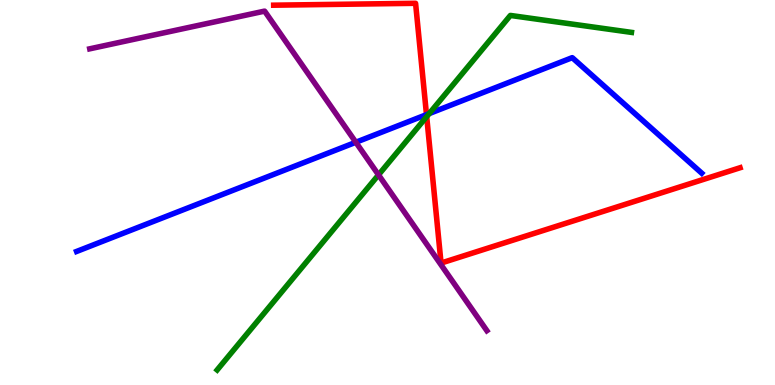[{'lines': ['blue', 'red'], 'intersections': [{'x': 5.5, 'y': 7.02}]}, {'lines': ['green', 'red'], 'intersections': [{'x': 5.51, 'y': 6.97}]}, {'lines': ['purple', 'red'], 'intersections': []}, {'lines': ['blue', 'green'], 'intersections': [{'x': 5.54, 'y': 7.05}]}, {'lines': ['blue', 'purple'], 'intersections': [{'x': 4.59, 'y': 6.3}]}, {'lines': ['green', 'purple'], 'intersections': [{'x': 4.88, 'y': 5.46}]}]